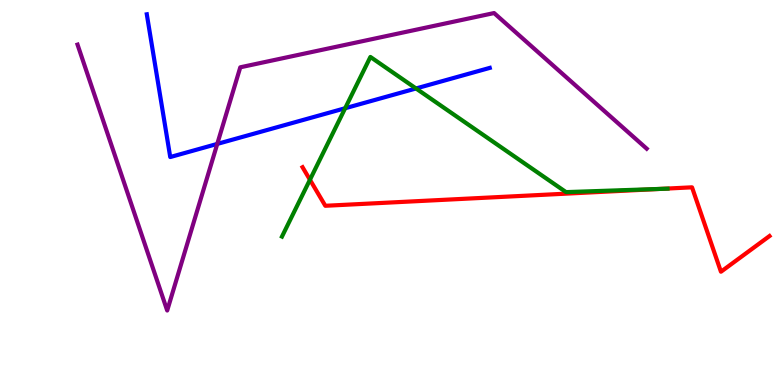[{'lines': ['blue', 'red'], 'intersections': []}, {'lines': ['green', 'red'], 'intersections': [{'x': 4.0, 'y': 5.33}, {'x': 8.53, 'y': 5.09}]}, {'lines': ['purple', 'red'], 'intersections': []}, {'lines': ['blue', 'green'], 'intersections': [{'x': 4.45, 'y': 7.19}, {'x': 5.37, 'y': 7.7}]}, {'lines': ['blue', 'purple'], 'intersections': [{'x': 2.8, 'y': 6.26}]}, {'lines': ['green', 'purple'], 'intersections': []}]